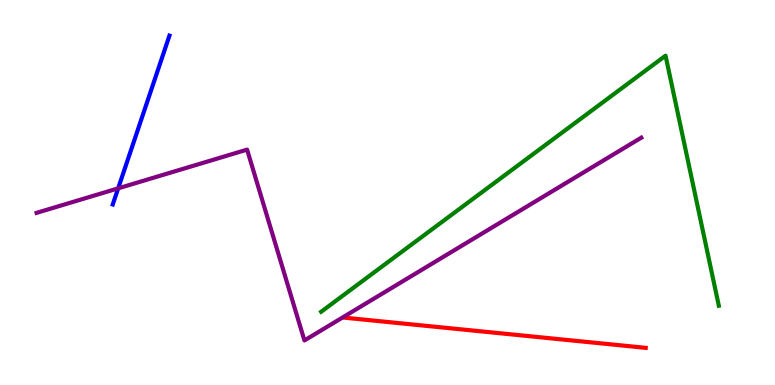[{'lines': ['blue', 'red'], 'intersections': []}, {'lines': ['green', 'red'], 'intersections': []}, {'lines': ['purple', 'red'], 'intersections': []}, {'lines': ['blue', 'green'], 'intersections': []}, {'lines': ['blue', 'purple'], 'intersections': [{'x': 1.52, 'y': 5.11}]}, {'lines': ['green', 'purple'], 'intersections': []}]